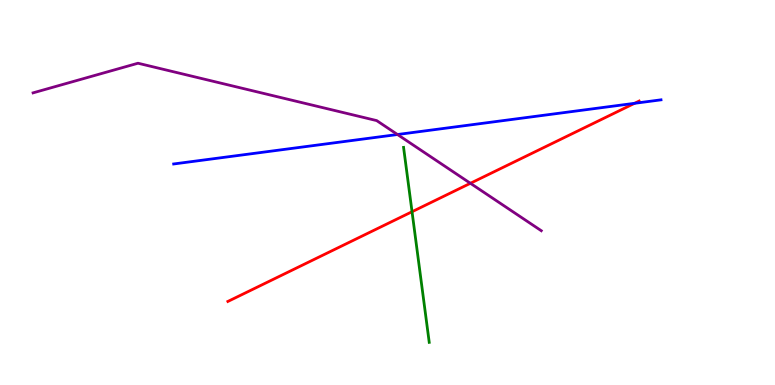[{'lines': ['blue', 'red'], 'intersections': [{'x': 8.19, 'y': 7.32}]}, {'lines': ['green', 'red'], 'intersections': [{'x': 5.32, 'y': 4.5}]}, {'lines': ['purple', 'red'], 'intersections': [{'x': 6.07, 'y': 5.24}]}, {'lines': ['blue', 'green'], 'intersections': []}, {'lines': ['blue', 'purple'], 'intersections': [{'x': 5.13, 'y': 6.51}]}, {'lines': ['green', 'purple'], 'intersections': []}]